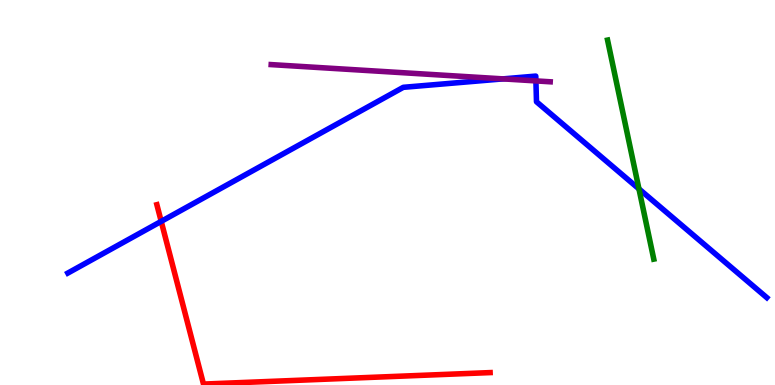[{'lines': ['blue', 'red'], 'intersections': [{'x': 2.08, 'y': 4.25}]}, {'lines': ['green', 'red'], 'intersections': []}, {'lines': ['purple', 'red'], 'intersections': []}, {'lines': ['blue', 'green'], 'intersections': [{'x': 8.24, 'y': 5.09}]}, {'lines': ['blue', 'purple'], 'intersections': [{'x': 6.49, 'y': 7.95}, {'x': 6.92, 'y': 7.9}]}, {'lines': ['green', 'purple'], 'intersections': []}]